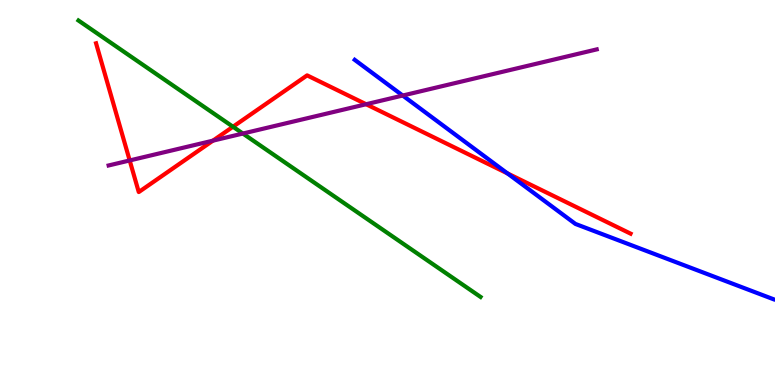[{'lines': ['blue', 'red'], 'intersections': [{'x': 6.55, 'y': 5.5}]}, {'lines': ['green', 'red'], 'intersections': [{'x': 3.01, 'y': 6.71}]}, {'lines': ['purple', 'red'], 'intersections': [{'x': 1.67, 'y': 5.83}, {'x': 2.75, 'y': 6.35}, {'x': 4.72, 'y': 7.29}]}, {'lines': ['blue', 'green'], 'intersections': []}, {'lines': ['blue', 'purple'], 'intersections': [{'x': 5.2, 'y': 7.52}]}, {'lines': ['green', 'purple'], 'intersections': [{'x': 3.13, 'y': 6.53}]}]